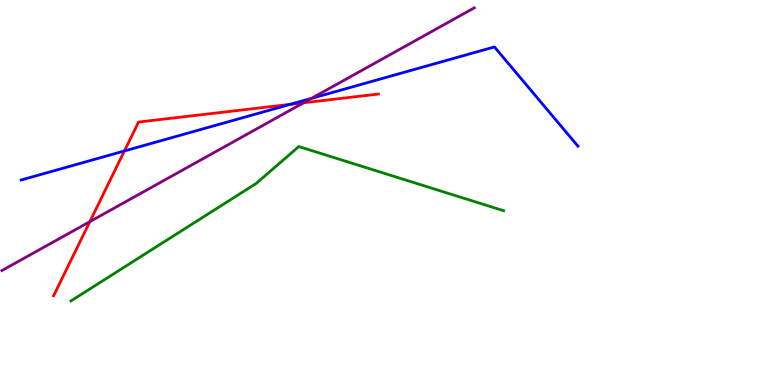[{'lines': ['blue', 'red'], 'intersections': [{'x': 1.61, 'y': 6.08}, {'x': 3.75, 'y': 7.29}]}, {'lines': ['green', 'red'], 'intersections': []}, {'lines': ['purple', 'red'], 'intersections': [{'x': 1.16, 'y': 4.24}, {'x': 3.92, 'y': 7.33}]}, {'lines': ['blue', 'green'], 'intersections': []}, {'lines': ['blue', 'purple'], 'intersections': [{'x': 4.02, 'y': 7.45}]}, {'lines': ['green', 'purple'], 'intersections': []}]